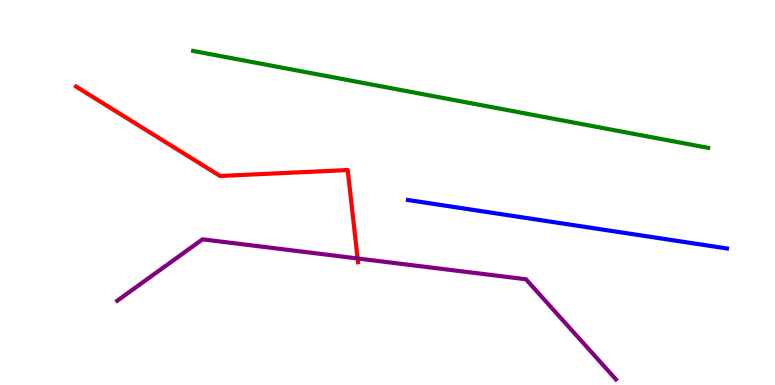[{'lines': ['blue', 'red'], 'intersections': []}, {'lines': ['green', 'red'], 'intersections': []}, {'lines': ['purple', 'red'], 'intersections': [{'x': 4.61, 'y': 3.29}]}, {'lines': ['blue', 'green'], 'intersections': []}, {'lines': ['blue', 'purple'], 'intersections': []}, {'lines': ['green', 'purple'], 'intersections': []}]